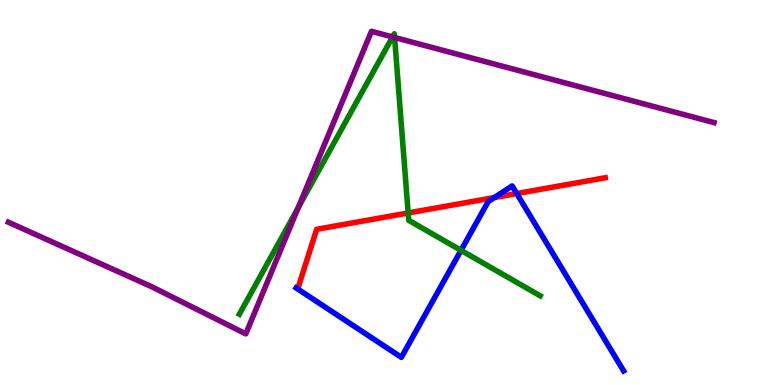[{'lines': ['blue', 'red'], 'intersections': [{'x': 6.38, 'y': 4.87}, {'x': 6.67, 'y': 4.97}]}, {'lines': ['green', 'red'], 'intersections': [{'x': 5.27, 'y': 4.47}]}, {'lines': ['purple', 'red'], 'intersections': []}, {'lines': ['blue', 'green'], 'intersections': [{'x': 5.95, 'y': 3.5}]}, {'lines': ['blue', 'purple'], 'intersections': []}, {'lines': ['green', 'purple'], 'intersections': [{'x': 3.85, 'y': 4.6}, {'x': 5.07, 'y': 9.04}, {'x': 5.09, 'y': 9.03}]}]